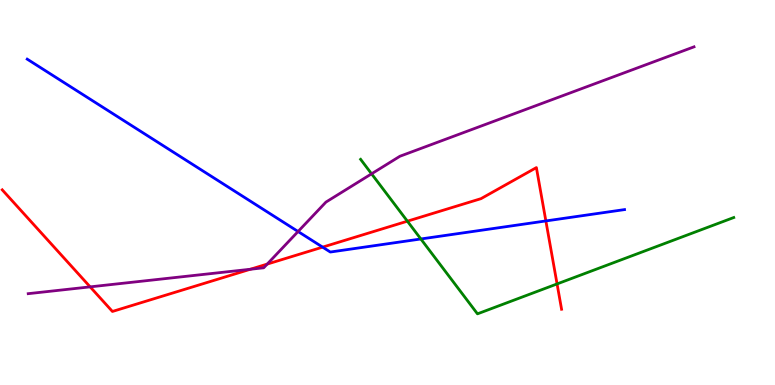[{'lines': ['blue', 'red'], 'intersections': [{'x': 4.16, 'y': 3.58}, {'x': 7.04, 'y': 4.26}]}, {'lines': ['green', 'red'], 'intersections': [{'x': 5.26, 'y': 4.25}, {'x': 7.19, 'y': 2.63}]}, {'lines': ['purple', 'red'], 'intersections': [{'x': 1.16, 'y': 2.55}, {'x': 3.23, 'y': 3.01}, {'x': 3.45, 'y': 3.14}]}, {'lines': ['blue', 'green'], 'intersections': [{'x': 5.43, 'y': 3.79}]}, {'lines': ['blue', 'purple'], 'intersections': [{'x': 3.85, 'y': 3.99}]}, {'lines': ['green', 'purple'], 'intersections': [{'x': 4.79, 'y': 5.49}]}]